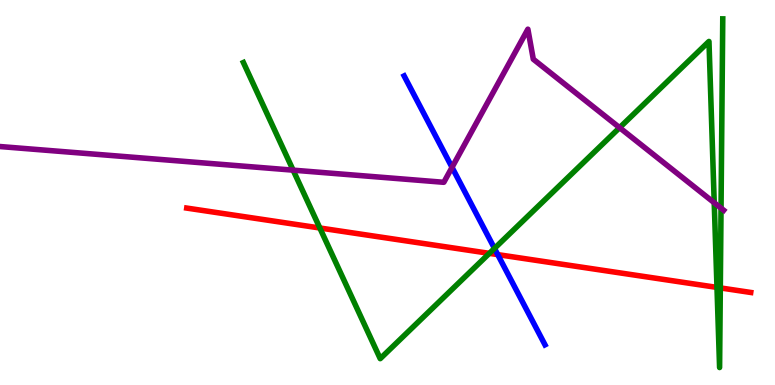[{'lines': ['blue', 'red'], 'intersections': [{'x': 6.42, 'y': 3.39}]}, {'lines': ['green', 'red'], 'intersections': [{'x': 4.13, 'y': 4.08}, {'x': 6.31, 'y': 3.42}, {'x': 9.25, 'y': 2.53}, {'x': 9.29, 'y': 2.52}]}, {'lines': ['purple', 'red'], 'intersections': []}, {'lines': ['blue', 'green'], 'intersections': [{'x': 6.38, 'y': 3.55}]}, {'lines': ['blue', 'purple'], 'intersections': [{'x': 5.83, 'y': 5.65}]}, {'lines': ['green', 'purple'], 'intersections': [{'x': 3.78, 'y': 5.58}, {'x': 7.99, 'y': 6.68}, {'x': 9.22, 'y': 4.73}, {'x': 9.3, 'y': 4.59}]}]